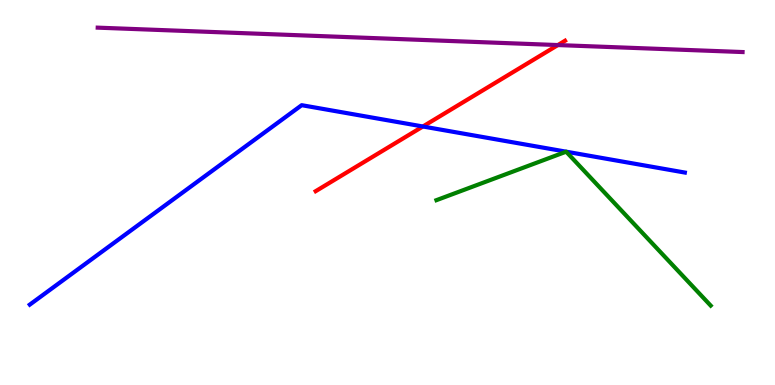[{'lines': ['blue', 'red'], 'intersections': [{'x': 5.46, 'y': 6.71}]}, {'lines': ['green', 'red'], 'intersections': []}, {'lines': ['purple', 'red'], 'intersections': [{'x': 7.2, 'y': 8.83}]}, {'lines': ['blue', 'green'], 'intersections': []}, {'lines': ['blue', 'purple'], 'intersections': []}, {'lines': ['green', 'purple'], 'intersections': []}]